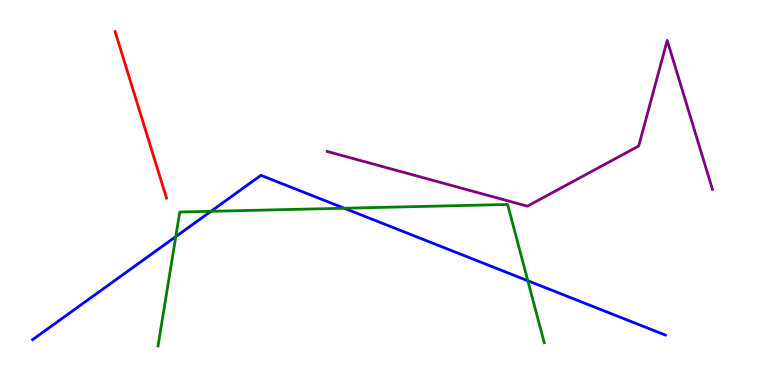[{'lines': ['blue', 'red'], 'intersections': []}, {'lines': ['green', 'red'], 'intersections': []}, {'lines': ['purple', 'red'], 'intersections': []}, {'lines': ['blue', 'green'], 'intersections': [{'x': 2.27, 'y': 3.85}, {'x': 2.72, 'y': 4.51}, {'x': 4.44, 'y': 4.59}, {'x': 6.81, 'y': 2.71}]}, {'lines': ['blue', 'purple'], 'intersections': []}, {'lines': ['green', 'purple'], 'intersections': []}]